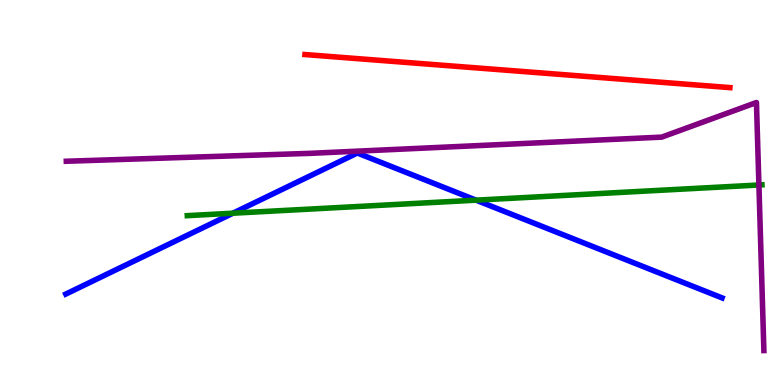[{'lines': ['blue', 'red'], 'intersections': []}, {'lines': ['green', 'red'], 'intersections': []}, {'lines': ['purple', 'red'], 'intersections': []}, {'lines': ['blue', 'green'], 'intersections': [{'x': 3.01, 'y': 4.46}, {'x': 6.14, 'y': 4.8}]}, {'lines': ['blue', 'purple'], 'intersections': []}, {'lines': ['green', 'purple'], 'intersections': [{'x': 9.79, 'y': 5.2}]}]